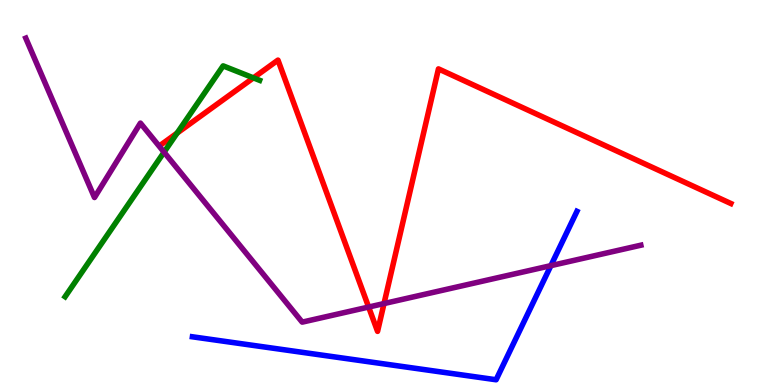[{'lines': ['blue', 'red'], 'intersections': []}, {'lines': ['green', 'red'], 'intersections': [{'x': 2.29, 'y': 6.54}, {'x': 3.27, 'y': 7.98}]}, {'lines': ['purple', 'red'], 'intersections': [{'x': 4.76, 'y': 2.02}, {'x': 4.96, 'y': 2.12}]}, {'lines': ['blue', 'green'], 'intersections': []}, {'lines': ['blue', 'purple'], 'intersections': [{'x': 7.11, 'y': 3.1}]}, {'lines': ['green', 'purple'], 'intersections': [{'x': 2.12, 'y': 6.05}]}]